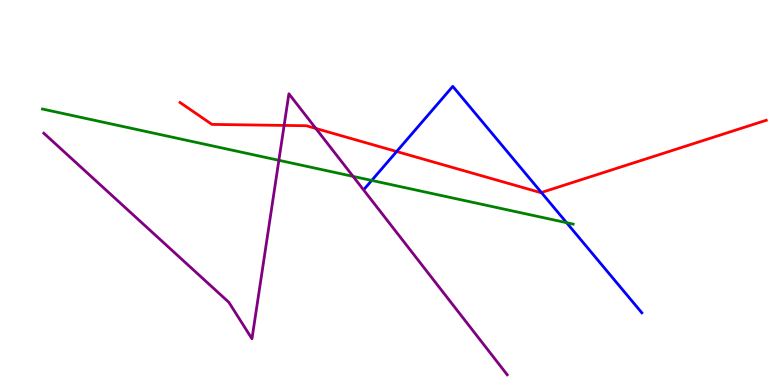[{'lines': ['blue', 'red'], 'intersections': [{'x': 5.12, 'y': 6.06}, {'x': 6.99, 'y': 5.0}]}, {'lines': ['green', 'red'], 'intersections': []}, {'lines': ['purple', 'red'], 'intersections': [{'x': 3.67, 'y': 6.74}, {'x': 4.08, 'y': 6.66}]}, {'lines': ['blue', 'green'], 'intersections': [{'x': 4.8, 'y': 5.31}, {'x': 7.31, 'y': 4.22}]}, {'lines': ['blue', 'purple'], 'intersections': []}, {'lines': ['green', 'purple'], 'intersections': [{'x': 3.6, 'y': 5.84}, {'x': 4.56, 'y': 5.42}]}]